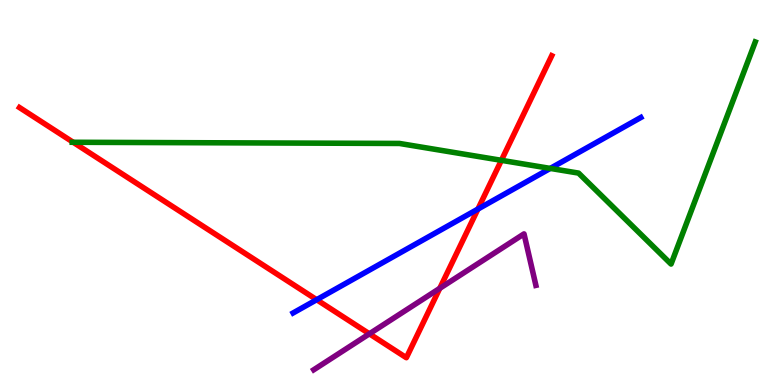[{'lines': ['blue', 'red'], 'intersections': [{'x': 4.09, 'y': 2.22}, {'x': 6.17, 'y': 4.57}]}, {'lines': ['green', 'red'], 'intersections': [{'x': 0.944, 'y': 6.3}, {'x': 6.47, 'y': 5.84}]}, {'lines': ['purple', 'red'], 'intersections': [{'x': 4.77, 'y': 1.33}, {'x': 5.67, 'y': 2.51}]}, {'lines': ['blue', 'green'], 'intersections': [{'x': 7.1, 'y': 5.63}]}, {'lines': ['blue', 'purple'], 'intersections': []}, {'lines': ['green', 'purple'], 'intersections': []}]